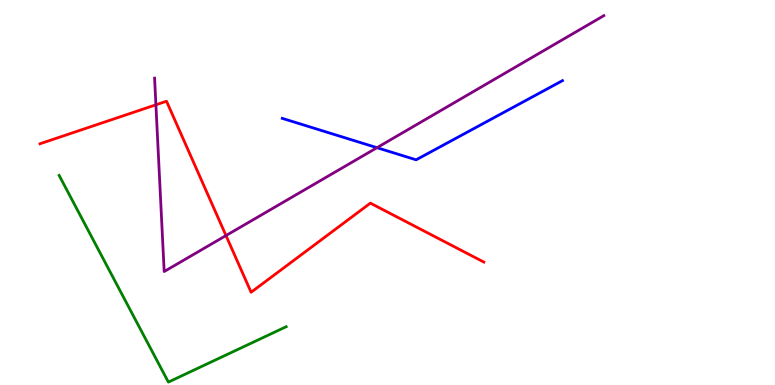[{'lines': ['blue', 'red'], 'intersections': []}, {'lines': ['green', 'red'], 'intersections': []}, {'lines': ['purple', 'red'], 'intersections': [{'x': 2.01, 'y': 7.28}, {'x': 2.92, 'y': 3.88}]}, {'lines': ['blue', 'green'], 'intersections': []}, {'lines': ['blue', 'purple'], 'intersections': [{'x': 4.86, 'y': 6.16}]}, {'lines': ['green', 'purple'], 'intersections': []}]